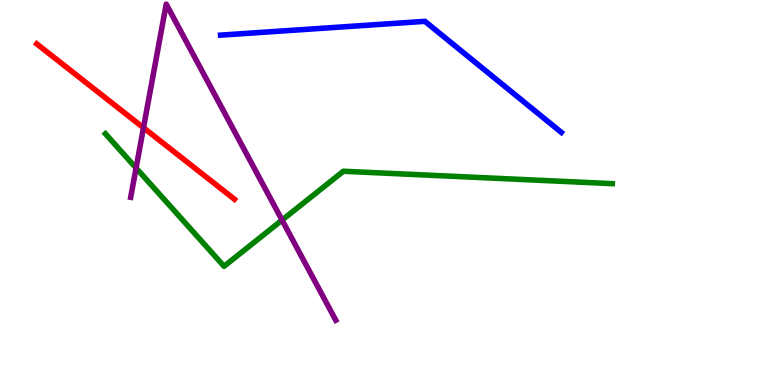[{'lines': ['blue', 'red'], 'intersections': []}, {'lines': ['green', 'red'], 'intersections': []}, {'lines': ['purple', 'red'], 'intersections': [{'x': 1.85, 'y': 6.68}]}, {'lines': ['blue', 'green'], 'intersections': []}, {'lines': ['blue', 'purple'], 'intersections': []}, {'lines': ['green', 'purple'], 'intersections': [{'x': 1.76, 'y': 5.64}, {'x': 3.64, 'y': 4.28}]}]